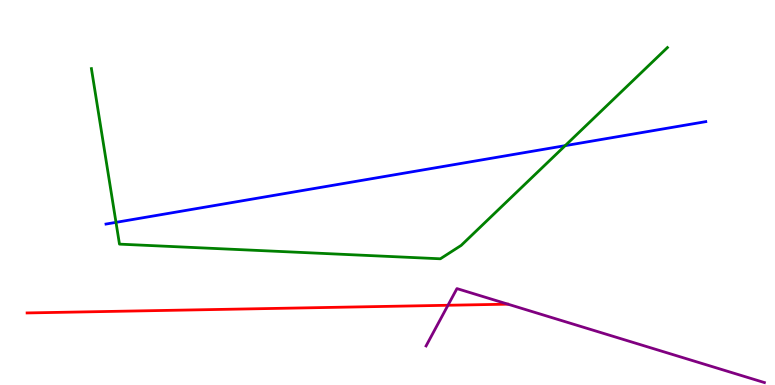[{'lines': ['blue', 'red'], 'intersections': []}, {'lines': ['green', 'red'], 'intersections': []}, {'lines': ['purple', 'red'], 'intersections': [{'x': 5.78, 'y': 2.07}]}, {'lines': ['blue', 'green'], 'intersections': [{'x': 1.5, 'y': 4.22}, {'x': 7.29, 'y': 6.22}]}, {'lines': ['blue', 'purple'], 'intersections': []}, {'lines': ['green', 'purple'], 'intersections': []}]